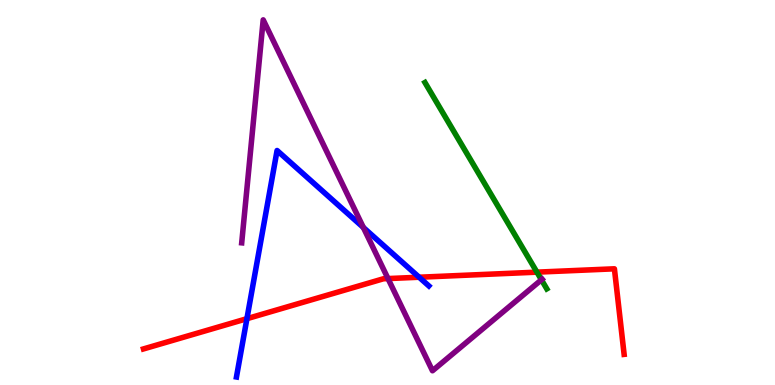[{'lines': ['blue', 'red'], 'intersections': [{'x': 3.19, 'y': 1.72}, {'x': 5.41, 'y': 2.8}]}, {'lines': ['green', 'red'], 'intersections': [{'x': 6.93, 'y': 2.93}]}, {'lines': ['purple', 'red'], 'intersections': [{'x': 5.01, 'y': 2.76}]}, {'lines': ['blue', 'green'], 'intersections': []}, {'lines': ['blue', 'purple'], 'intersections': [{'x': 4.69, 'y': 4.09}]}, {'lines': ['green', 'purple'], 'intersections': [{'x': 6.99, 'y': 2.73}]}]